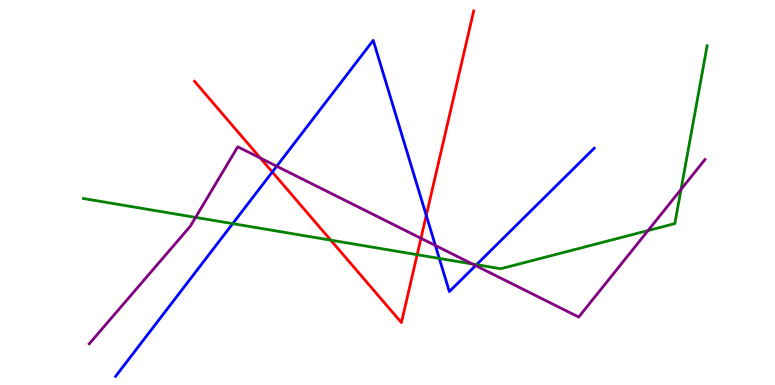[{'lines': ['blue', 'red'], 'intersections': [{'x': 3.51, 'y': 5.53}, {'x': 5.5, 'y': 4.4}]}, {'lines': ['green', 'red'], 'intersections': [{'x': 4.27, 'y': 3.76}, {'x': 5.38, 'y': 3.38}]}, {'lines': ['purple', 'red'], 'intersections': [{'x': 3.36, 'y': 5.89}, {'x': 5.43, 'y': 3.81}]}, {'lines': ['blue', 'green'], 'intersections': [{'x': 3.0, 'y': 4.19}, {'x': 5.67, 'y': 3.29}, {'x': 6.15, 'y': 3.13}]}, {'lines': ['blue', 'purple'], 'intersections': [{'x': 3.57, 'y': 5.68}, {'x': 5.62, 'y': 3.62}, {'x': 6.14, 'y': 3.1}]}, {'lines': ['green', 'purple'], 'intersections': [{'x': 2.52, 'y': 4.35}, {'x': 6.1, 'y': 3.14}, {'x': 8.36, 'y': 4.01}, {'x': 8.79, 'y': 5.08}]}]